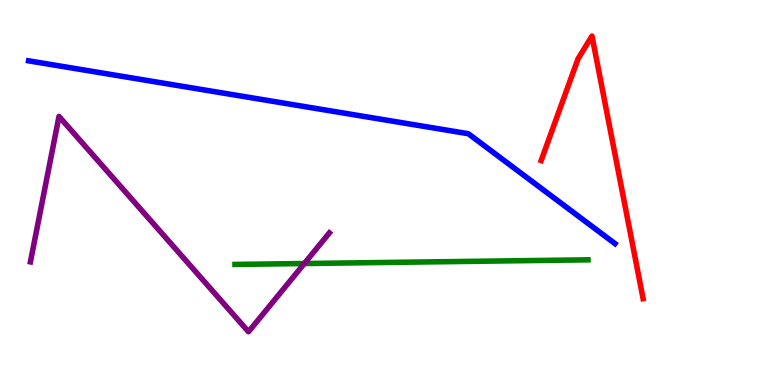[{'lines': ['blue', 'red'], 'intersections': []}, {'lines': ['green', 'red'], 'intersections': []}, {'lines': ['purple', 'red'], 'intersections': []}, {'lines': ['blue', 'green'], 'intersections': []}, {'lines': ['blue', 'purple'], 'intersections': []}, {'lines': ['green', 'purple'], 'intersections': [{'x': 3.93, 'y': 3.16}]}]